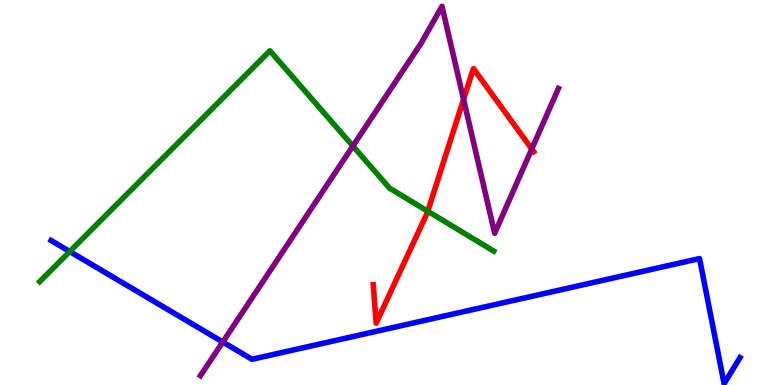[{'lines': ['blue', 'red'], 'intersections': []}, {'lines': ['green', 'red'], 'intersections': [{'x': 5.52, 'y': 4.51}]}, {'lines': ['purple', 'red'], 'intersections': [{'x': 5.98, 'y': 7.42}, {'x': 6.86, 'y': 6.13}]}, {'lines': ['blue', 'green'], 'intersections': [{'x': 0.9, 'y': 3.47}]}, {'lines': ['blue', 'purple'], 'intersections': [{'x': 2.87, 'y': 1.12}]}, {'lines': ['green', 'purple'], 'intersections': [{'x': 4.55, 'y': 6.21}]}]